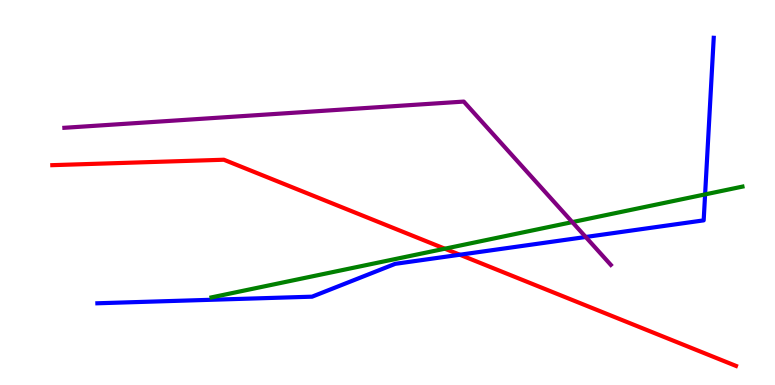[{'lines': ['blue', 'red'], 'intersections': [{'x': 5.93, 'y': 3.38}]}, {'lines': ['green', 'red'], 'intersections': [{'x': 5.74, 'y': 3.54}]}, {'lines': ['purple', 'red'], 'intersections': []}, {'lines': ['blue', 'green'], 'intersections': [{'x': 9.1, 'y': 4.95}]}, {'lines': ['blue', 'purple'], 'intersections': [{'x': 7.56, 'y': 3.84}]}, {'lines': ['green', 'purple'], 'intersections': [{'x': 7.38, 'y': 4.23}]}]